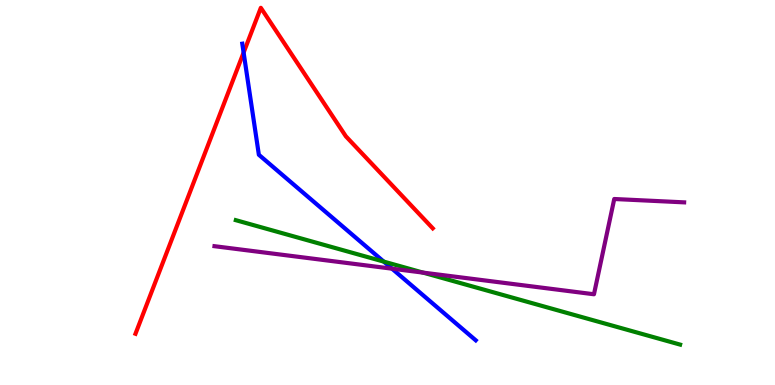[{'lines': ['blue', 'red'], 'intersections': [{'x': 3.14, 'y': 8.63}]}, {'lines': ['green', 'red'], 'intersections': []}, {'lines': ['purple', 'red'], 'intersections': []}, {'lines': ['blue', 'green'], 'intersections': [{'x': 4.95, 'y': 3.21}]}, {'lines': ['blue', 'purple'], 'intersections': [{'x': 5.06, 'y': 3.02}]}, {'lines': ['green', 'purple'], 'intersections': [{'x': 5.46, 'y': 2.92}]}]